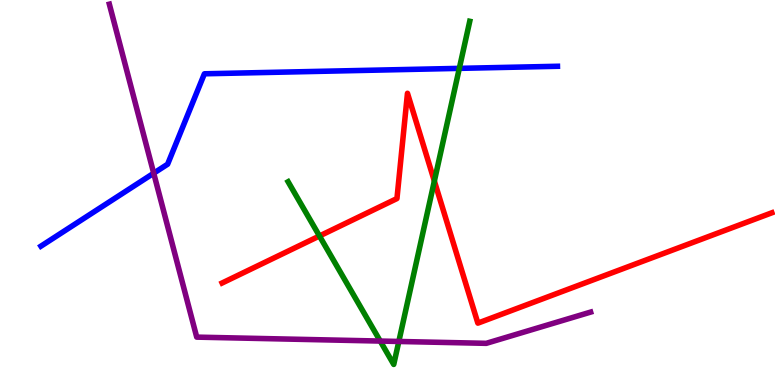[{'lines': ['blue', 'red'], 'intersections': []}, {'lines': ['green', 'red'], 'intersections': [{'x': 4.12, 'y': 3.87}, {'x': 5.6, 'y': 5.3}]}, {'lines': ['purple', 'red'], 'intersections': []}, {'lines': ['blue', 'green'], 'intersections': [{'x': 5.93, 'y': 8.22}]}, {'lines': ['blue', 'purple'], 'intersections': [{'x': 1.98, 'y': 5.5}]}, {'lines': ['green', 'purple'], 'intersections': [{'x': 4.91, 'y': 1.14}, {'x': 5.15, 'y': 1.13}]}]